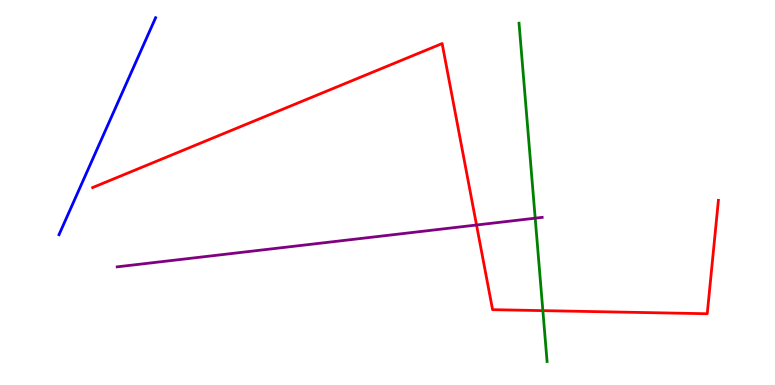[{'lines': ['blue', 'red'], 'intersections': []}, {'lines': ['green', 'red'], 'intersections': [{'x': 7.0, 'y': 1.93}]}, {'lines': ['purple', 'red'], 'intersections': [{'x': 6.15, 'y': 4.16}]}, {'lines': ['blue', 'green'], 'intersections': []}, {'lines': ['blue', 'purple'], 'intersections': []}, {'lines': ['green', 'purple'], 'intersections': [{'x': 6.91, 'y': 4.33}]}]